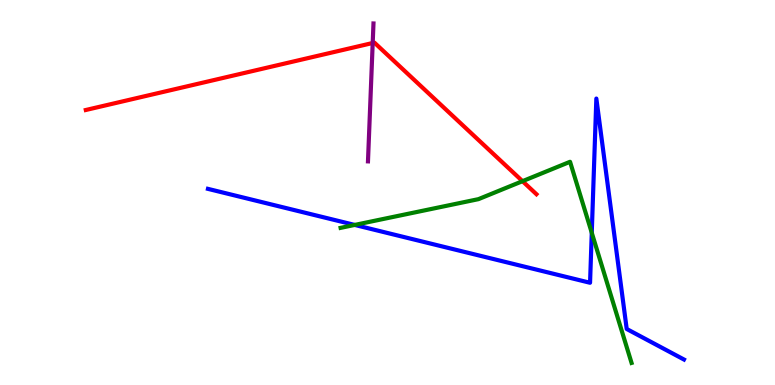[{'lines': ['blue', 'red'], 'intersections': []}, {'lines': ['green', 'red'], 'intersections': [{'x': 6.74, 'y': 5.29}]}, {'lines': ['purple', 'red'], 'intersections': [{'x': 4.81, 'y': 8.88}]}, {'lines': ['blue', 'green'], 'intersections': [{'x': 4.58, 'y': 4.16}, {'x': 7.64, 'y': 3.95}]}, {'lines': ['blue', 'purple'], 'intersections': []}, {'lines': ['green', 'purple'], 'intersections': []}]